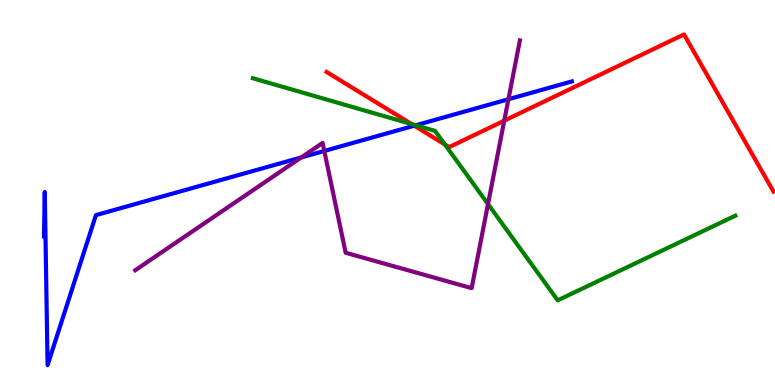[{'lines': ['blue', 'red'], 'intersections': [{'x': 5.35, 'y': 6.74}]}, {'lines': ['green', 'red'], 'intersections': [{'x': 5.31, 'y': 6.78}, {'x': 5.74, 'y': 6.25}]}, {'lines': ['purple', 'red'], 'intersections': [{'x': 6.51, 'y': 6.87}]}, {'lines': ['blue', 'green'], 'intersections': [{'x': 5.36, 'y': 6.75}]}, {'lines': ['blue', 'purple'], 'intersections': [{'x': 3.89, 'y': 5.91}, {'x': 4.18, 'y': 6.08}, {'x': 6.56, 'y': 7.42}]}, {'lines': ['green', 'purple'], 'intersections': [{'x': 6.3, 'y': 4.7}]}]